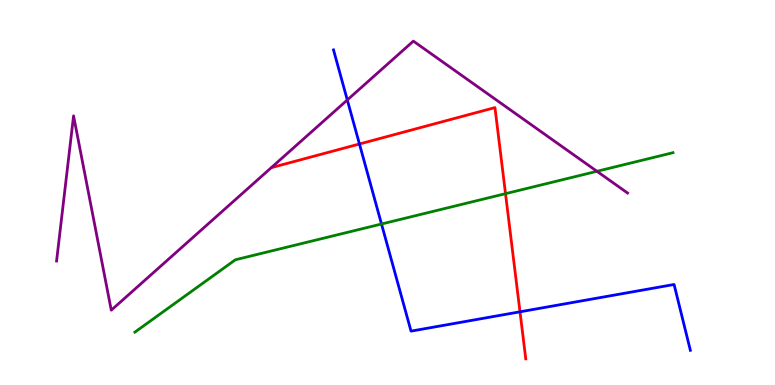[{'lines': ['blue', 'red'], 'intersections': [{'x': 4.64, 'y': 6.26}, {'x': 6.71, 'y': 1.9}]}, {'lines': ['green', 'red'], 'intersections': [{'x': 6.52, 'y': 4.97}]}, {'lines': ['purple', 'red'], 'intersections': []}, {'lines': ['blue', 'green'], 'intersections': [{'x': 4.92, 'y': 4.18}]}, {'lines': ['blue', 'purple'], 'intersections': [{'x': 4.48, 'y': 7.4}]}, {'lines': ['green', 'purple'], 'intersections': [{'x': 7.7, 'y': 5.55}]}]